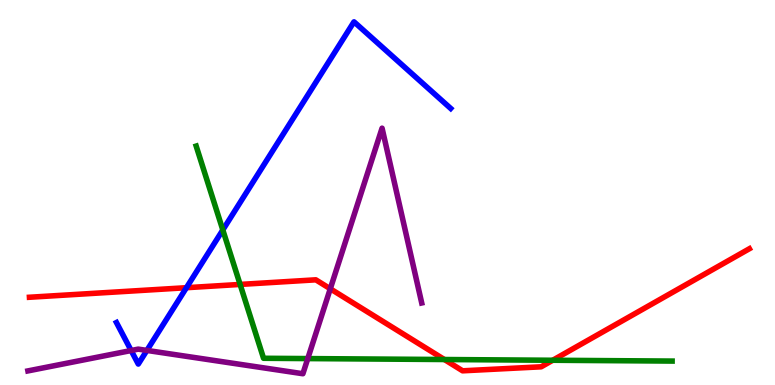[{'lines': ['blue', 'red'], 'intersections': [{'x': 2.41, 'y': 2.53}]}, {'lines': ['green', 'red'], 'intersections': [{'x': 3.1, 'y': 2.61}, {'x': 5.73, 'y': 0.662}, {'x': 7.13, 'y': 0.643}]}, {'lines': ['purple', 'red'], 'intersections': [{'x': 4.26, 'y': 2.5}]}, {'lines': ['blue', 'green'], 'intersections': [{'x': 2.88, 'y': 4.03}]}, {'lines': ['blue', 'purple'], 'intersections': [{'x': 1.69, 'y': 0.895}, {'x': 1.9, 'y': 0.898}]}, {'lines': ['green', 'purple'], 'intersections': [{'x': 3.97, 'y': 0.686}]}]